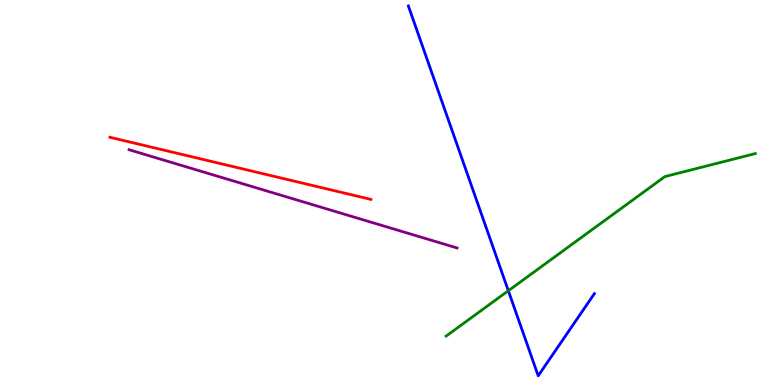[{'lines': ['blue', 'red'], 'intersections': []}, {'lines': ['green', 'red'], 'intersections': []}, {'lines': ['purple', 'red'], 'intersections': []}, {'lines': ['blue', 'green'], 'intersections': [{'x': 6.56, 'y': 2.45}]}, {'lines': ['blue', 'purple'], 'intersections': []}, {'lines': ['green', 'purple'], 'intersections': []}]